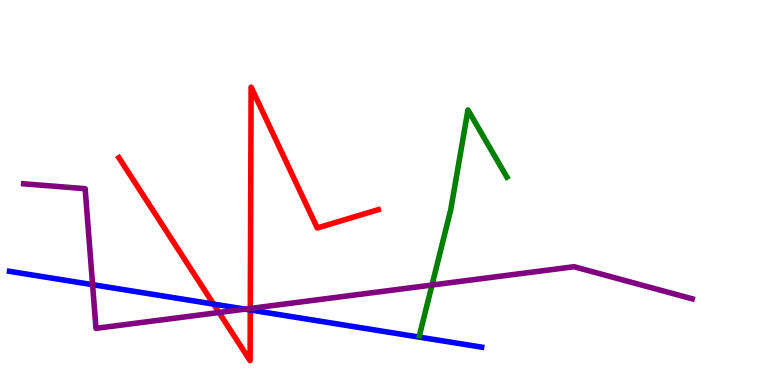[{'lines': ['blue', 'red'], 'intersections': [{'x': 2.76, 'y': 2.1}, {'x': 3.23, 'y': 1.95}]}, {'lines': ['green', 'red'], 'intersections': []}, {'lines': ['purple', 'red'], 'intersections': [{'x': 2.83, 'y': 1.88}, {'x': 3.23, 'y': 1.99}]}, {'lines': ['blue', 'green'], 'intersections': []}, {'lines': ['blue', 'purple'], 'intersections': [{'x': 1.19, 'y': 2.61}, {'x': 3.16, 'y': 1.97}]}, {'lines': ['green', 'purple'], 'intersections': [{'x': 5.57, 'y': 2.6}]}]